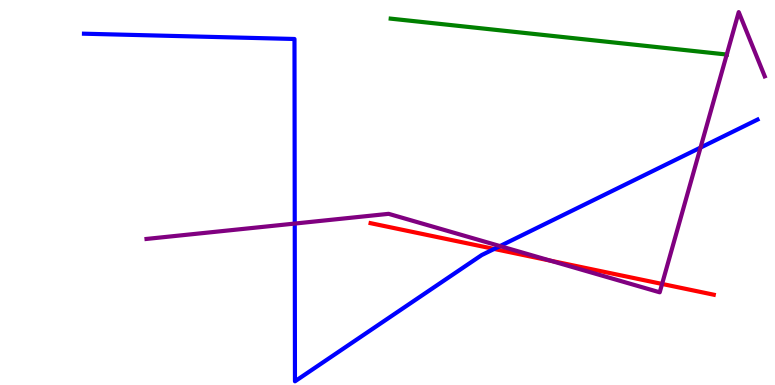[{'lines': ['blue', 'red'], 'intersections': [{'x': 6.38, 'y': 3.53}]}, {'lines': ['green', 'red'], 'intersections': []}, {'lines': ['purple', 'red'], 'intersections': [{'x': 7.1, 'y': 3.23}, {'x': 8.54, 'y': 2.62}]}, {'lines': ['blue', 'green'], 'intersections': []}, {'lines': ['blue', 'purple'], 'intersections': [{'x': 3.8, 'y': 4.19}, {'x': 6.45, 'y': 3.61}, {'x': 9.04, 'y': 6.17}]}, {'lines': ['green', 'purple'], 'intersections': [{'x': 9.38, 'y': 8.58}]}]